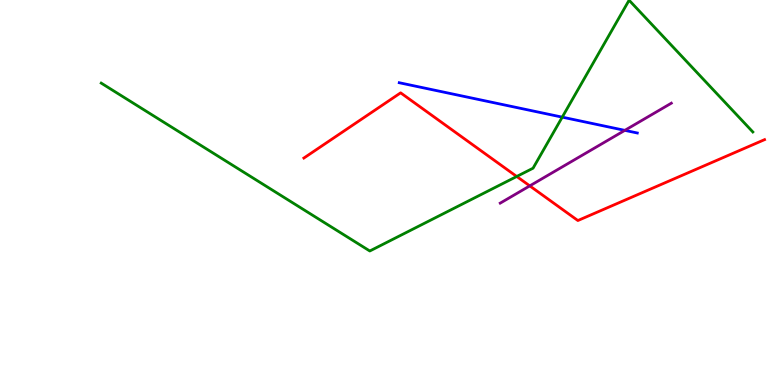[{'lines': ['blue', 'red'], 'intersections': []}, {'lines': ['green', 'red'], 'intersections': [{'x': 6.67, 'y': 5.42}]}, {'lines': ['purple', 'red'], 'intersections': [{'x': 6.84, 'y': 5.17}]}, {'lines': ['blue', 'green'], 'intersections': [{'x': 7.25, 'y': 6.96}]}, {'lines': ['blue', 'purple'], 'intersections': [{'x': 8.06, 'y': 6.61}]}, {'lines': ['green', 'purple'], 'intersections': []}]